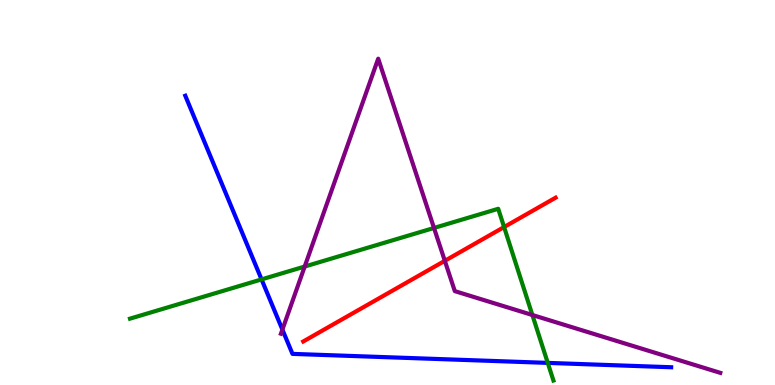[{'lines': ['blue', 'red'], 'intersections': []}, {'lines': ['green', 'red'], 'intersections': [{'x': 6.5, 'y': 4.1}]}, {'lines': ['purple', 'red'], 'intersections': [{'x': 5.74, 'y': 3.23}]}, {'lines': ['blue', 'green'], 'intersections': [{'x': 3.37, 'y': 2.74}, {'x': 7.07, 'y': 0.574}]}, {'lines': ['blue', 'purple'], 'intersections': [{'x': 3.64, 'y': 1.44}]}, {'lines': ['green', 'purple'], 'intersections': [{'x': 3.93, 'y': 3.08}, {'x': 5.6, 'y': 4.08}, {'x': 6.87, 'y': 1.82}]}]